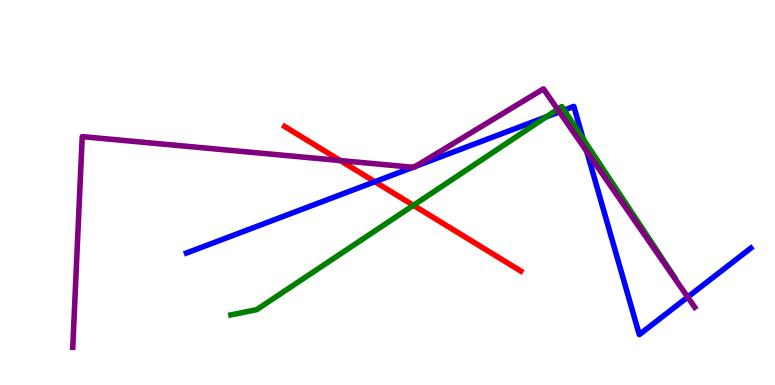[{'lines': ['blue', 'red'], 'intersections': [{'x': 4.84, 'y': 5.28}]}, {'lines': ['green', 'red'], 'intersections': [{'x': 5.33, 'y': 4.67}]}, {'lines': ['purple', 'red'], 'intersections': [{'x': 4.39, 'y': 5.83}]}, {'lines': ['blue', 'green'], 'intersections': [{'x': 7.05, 'y': 6.97}, {'x': 7.28, 'y': 7.14}, {'x': 7.52, 'y': 6.39}]}, {'lines': ['blue', 'purple'], 'intersections': [{'x': 5.33, 'y': 5.65}, {'x': 5.36, 'y': 5.68}, {'x': 7.22, 'y': 7.09}, {'x': 7.57, 'y': 6.07}, {'x': 8.87, 'y': 2.28}]}, {'lines': ['green', 'purple'], 'intersections': [{'x': 7.19, 'y': 7.16}]}]